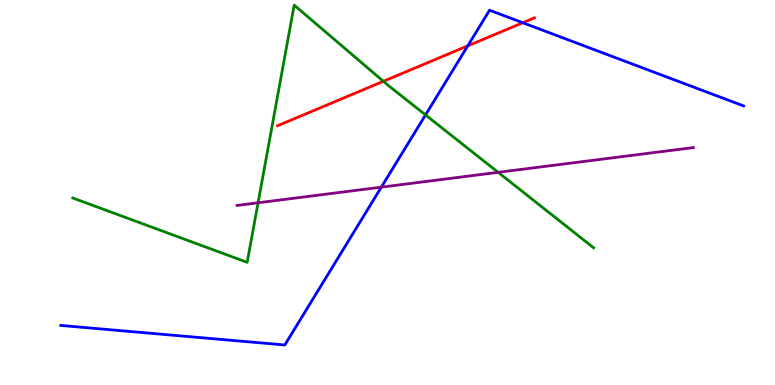[{'lines': ['blue', 'red'], 'intersections': [{'x': 6.04, 'y': 8.81}, {'x': 6.75, 'y': 9.41}]}, {'lines': ['green', 'red'], 'intersections': [{'x': 4.95, 'y': 7.89}]}, {'lines': ['purple', 'red'], 'intersections': []}, {'lines': ['blue', 'green'], 'intersections': [{'x': 5.49, 'y': 7.02}]}, {'lines': ['blue', 'purple'], 'intersections': [{'x': 4.92, 'y': 5.14}]}, {'lines': ['green', 'purple'], 'intersections': [{'x': 3.33, 'y': 4.73}, {'x': 6.43, 'y': 5.52}]}]